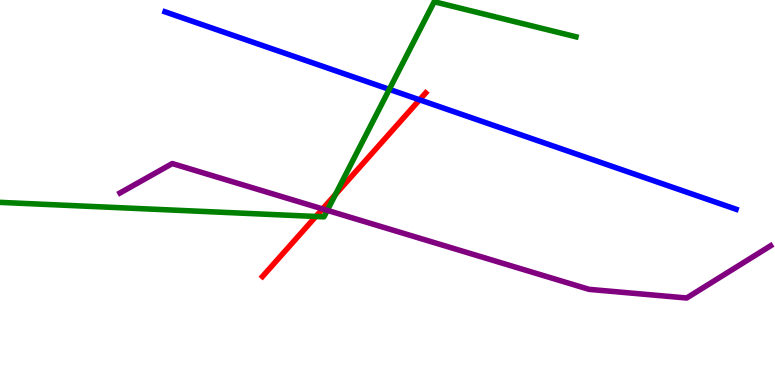[{'lines': ['blue', 'red'], 'intersections': [{'x': 5.41, 'y': 7.41}]}, {'lines': ['green', 'red'], 'intersections': [{'x': 4.08, 'y': 4.38}, {'x': 4.33, 'y': 4.95}]}, {'lines': ['purple', 'red'], 'intersections': [{'x': 4.16, 'y': 4.57}]}, {'lines': ['blue', 'green'], 'intersections': [{'x': 5.02, 'y': 7.68}]}, {'lines': ['blue', 'purple'], 'intersections': []}, {'lines': ['green', 'purple'], 'intersections': [{'x': 4.22, 'y': 4.54}]}]